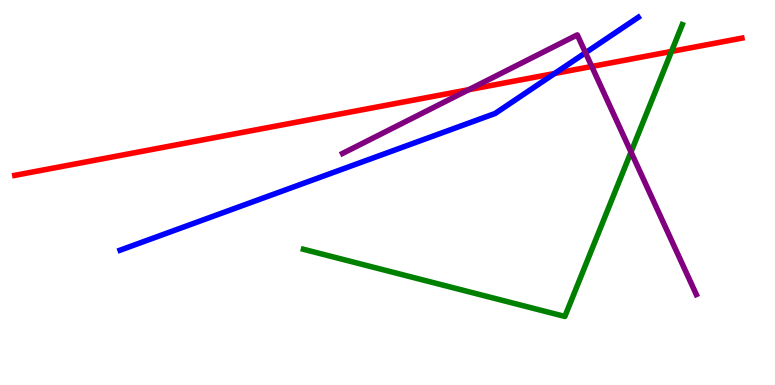[{'lines': ['blue', 'red'], 'intersections': [{'x': 7.16, 'y': 8.09}]}, {'lines': ['green', 'red'], 'intersections': [{'x': 8.66, 'y': 8.66}]}, {'lines': ['purple', 'red'], 'intersections': [{'x': 6.05, 'y': 7.67}, {'x': 7.64, 'y': 8.27}]}, {'lines': ['blue', 'green'], 'intersections': []}, {'lines': ['blue', 'purple'], 'intersections': [{'x': 7.55, 'y': 8.63}]}, {'lines': ['green', 'purple'], 'intersections': [{'x': 8.14, 'y': 6.05}]}]